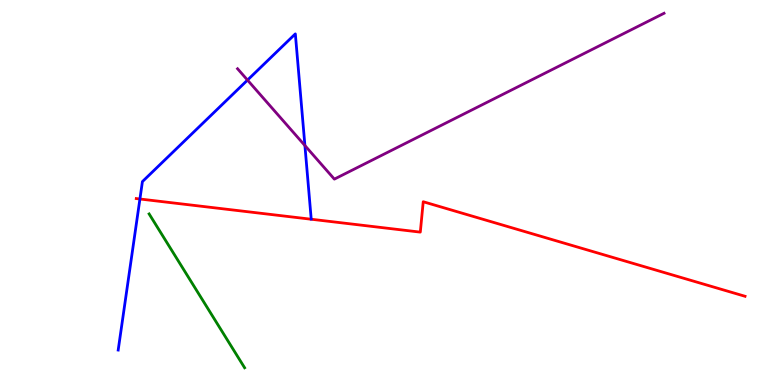[{'lines': ['blue', 'red'], 'intersections': [{'x': 1.81, 'y': 4.83}]}, {'lines': ['green', 'red'], 'intersections': []}, {'lines': ['purple', 'red'], 'intersections': []}, {'lines': ['blue', 'green'], 'intersections': []}, {'lines': ['blue', 'purple'], 'intersections': [{'x': 3.19, 'y': 7.92}, {'x': 3.93, 'y': 6.22}]}, {'lines': ['green', 'purple'], 'intersections': []}]